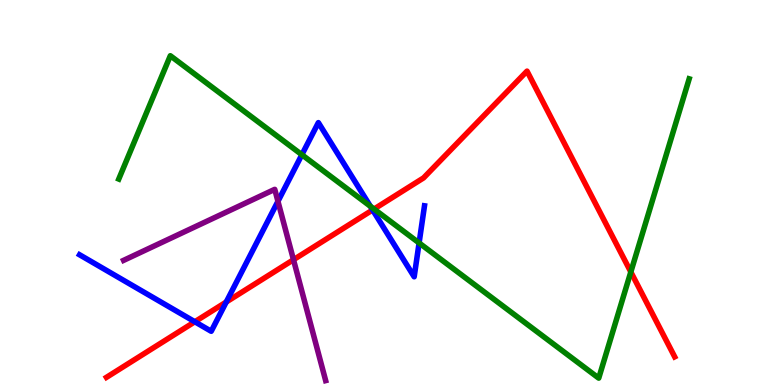[{'lines': ['blue', 'red'], 'intersections': [{'x': 2.51, 'y': 1.64}, {'x': 2.92, 'y': 2.16}, {'x': 4.81, 'y': 4.55}]}, {'lines': ['green', 'red'], 'intersections': [{'x': 4.83, 'y': 4.57}, {'x': 8.14, 'y': 2.94}]}, {'lines': ['purple', 'red'], 'intersections': [{'x': 3.79, 'y': 3.25}]}, {'lines': ['blue', 'green'], 'intersections': [{'x': 3.9, 'y': 5.98}, {'x': 4.78, 'y': 4.64}, {'x': 5.41, 'y': 3.69}]}, {'lines': ['blue', 'purple'], 'intersections': [{'x': 3.59, 'y': 4.77}]}, {'lines': ['green', 'purple'], 'intersections': []}]